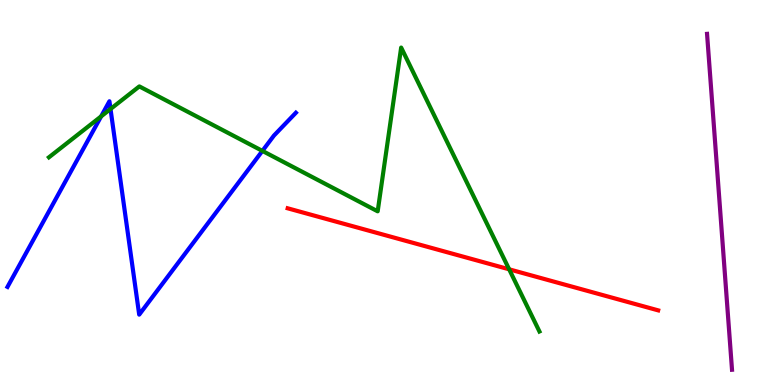[{'lines': ['blue', 'red'], 'intersections': []}, {'lines': ['green', 'red'], 'intersections': [{'x': 6.57, 'y': 3.0}]}, {'lines': ['purple', 'red'], 'intersections': []}, {'lines': ['blue', 'green'], 'intersections': [{'x': 1.3, 'y': 6.98}, {'x': 1.43, 'y': 7.17}, {'x': 3.39, 'y': 6.08}]}, {'lines': ['blue', 'purple'], 'intersections': []}, {'lines': ['green', 'purple'], 'intersections': []}]